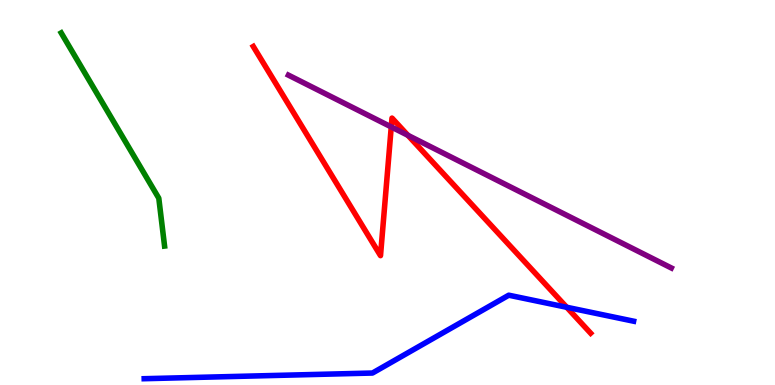[{'lines': ['blue', 'red'], 'intersections': [{'x': 7.31, 'y': 2.02}]}, {'lines': ['green', 'red'], 'intersections': []}, {'lines': ['purple', 'red'], 'intersections': [{'x': 5.05, 'y': 6.7}, {'x': 5.26, 'y': 6.49}]}, {'lines': ['blue', 'green'], 'intersections': []}, {'lines': ['blue', 'purple'], 'intersections': []}, {'lines': ['green', 'purple'], 'intersections': []}]